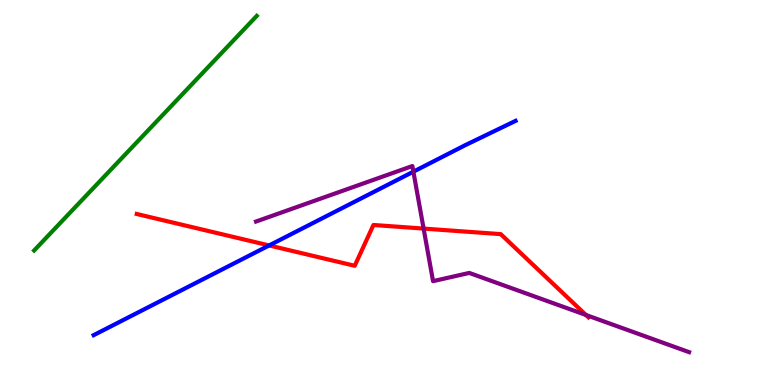[{'lines': ['blue', 'red'], 'intersections': [{'x': 3.47, 'y': 3.62}]}, {'lines': ['green', 'red'], 'intersections': []}, {'lines': ['purple', 'red'], 'intersections': [{'x': 5.47, 'y': 4.06}, {'x': 7.56, 'y': 1.82}]}, {'lines': ['blue', 'green'], 'intersections': []}, {'lines': ['blue', 'purple'], 'intersections': [{'x': 5.33, 'y': 5.54}]}, {'lines': ['green', 'purple'], 'intersections': []}]